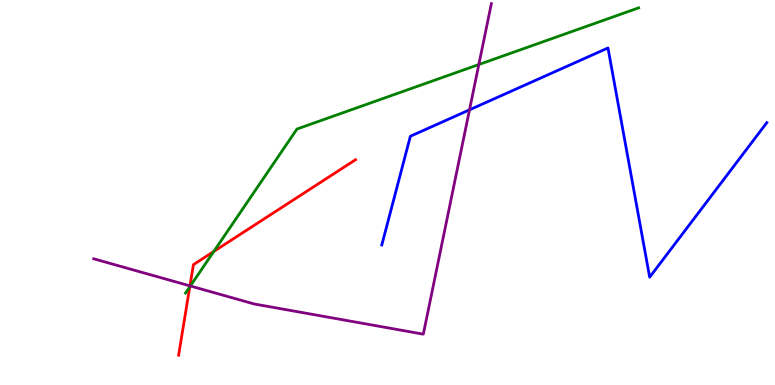[{'lines': ['blue', 'red'], 'intersections': []}, {'lines': ['green', 'red'], 'intersections': [{'x': 2.45, 'y': 2.55}, {'x': 2.76, 'y': 3.47}]}, {'lines': ['purple', 'red'], 'intersections': [{'x': 2.45, 'y': 2.57}]}, {'lines': ['blue', 'green'], 'intersections': []}, {'lines': ['blue', 'purple'], 'intersections': [{'x': 6.06, 'y': 7.15}]}, {'lines': ['green', 'purple'], 'intersections': [{'x': 2.46, 'y': 2.57}, {'x': 6.18, 'y': 8.32}]}]